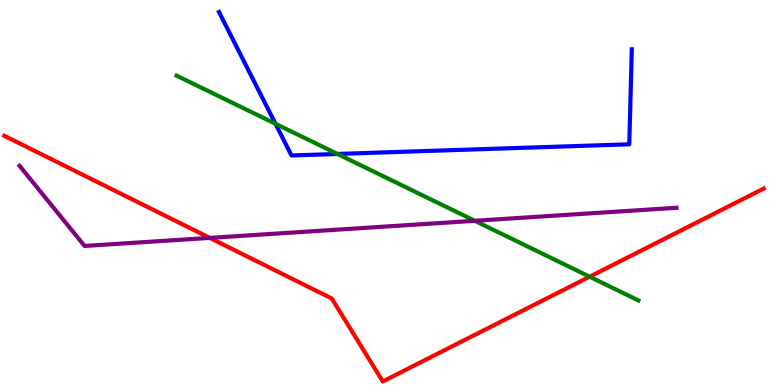[{'lines': ['blue', 'red'], 'intersections': []}, {'lines': ['green', 'red'], 'intersections': [{'x': 7.61, 'y': 2.81}]}, {'lines': ['purple', 'red'], 'intersections': [{'x': 2.71, 'y': 3.82}]}, {'lines': ['blue', 'green'], 'intersections': [{'x': 3.55, 'y': 6.78}, {'x': 4.35, 'y': 6.0}]}, {'lines': ['blue', 'purple'], 'intersections': []}, {'lines': ['green', 'purple'], 'intersections': [{'x': 6.13, 'y': 4.27}]}]